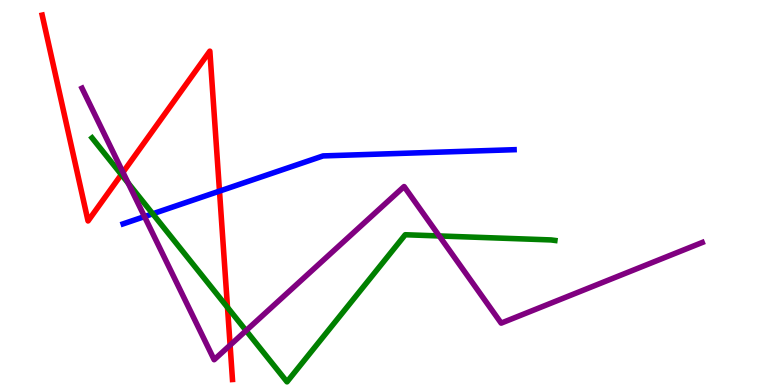[{'lines': ['blue', 'red'], 'intersections': [{'x': 2.83, 'y': 5.04}]}, {'lines': ['green', 'red'], 'intersections': [{'x': 1.57, 'y': 5.47}, {'x': 2.94, 'y': 2.02}]}, {'lines': ['purple', 'red'], 'intersections': [{'x': 1.59, 'y': 5.52}, {'x': 2.97, 'y': 1.03}]}, {'lines': ['blue', 'green'], 'intersections': [{'x': 1.97, 'y': 4.45}]}, {'lines': ['blue', 'purple'], 'intersections': [{'x': 1.86, 'y': 4.37}]}, {'lines': ['green', 'purple'], 'intersections': [{'x': 1.65, 'y': 5.24}, {'x': 3.18, 'y': 1.41}, {'x': 5.67, 'y': 3.87}]}]